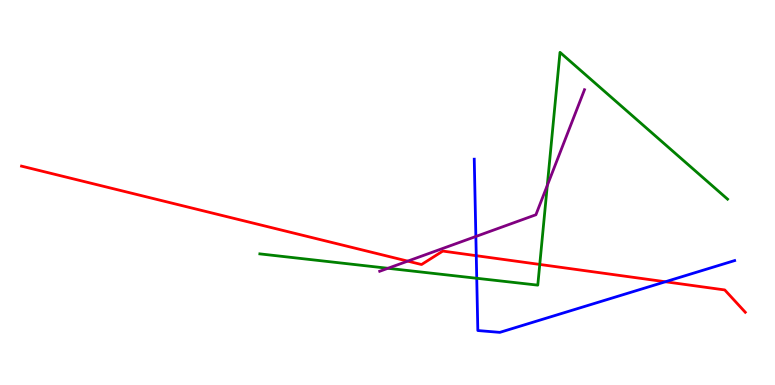[{'lines': ['blue', 'red'], 'intersections': [{'x': 6.15, 'y': 3.36}, {'x': 8.59, 'y': 2.68}]}, {'lines': ['green', 'red'], 'intersections': [{'x': 6.96, 'y': 3.13}]}, {'lines': ['purple', 'red'], 'intersections': [{'x': 5.26, 'y': 3.22}]}, {'lines': ['blue', 'green'], 'intersections': [{'x': 6.15, 'y': 2.77}]}, {'lines': ['blue', 'purple'], 'intersections': [{'x': 6.14, 'y': 3.86}]}, {'lines': ['green', 'purple'], 'intersections': [{'x': 5.01, 'y': 3.03}, {'x': 7.06, 'y': 5.18}]}]